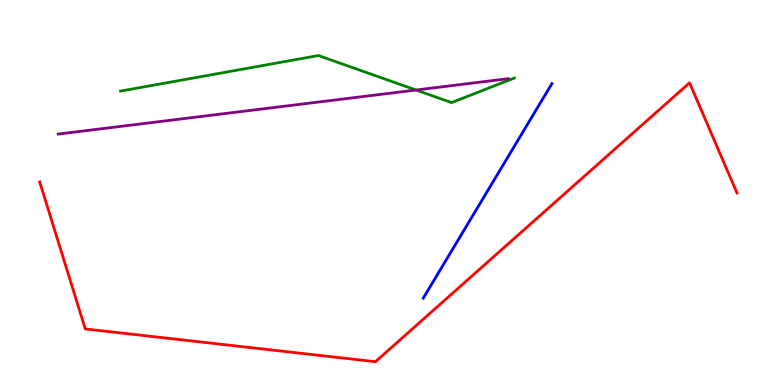[{'lines': ['blue', 'red'], 'intersections': []}, {'lines': ['green', 'red'], 'intersections': []}, {'lines': ['purple', 'red'], 'intersections': []}, {'lines': ['blue', 'green'], 'intersections': []}, {'lines': ['blue', 'purple'], 'intersections': []}, {'lines': ['green', 'purple'], 'intersections': [{'x': 5.37, 'y': 7.66}]}]